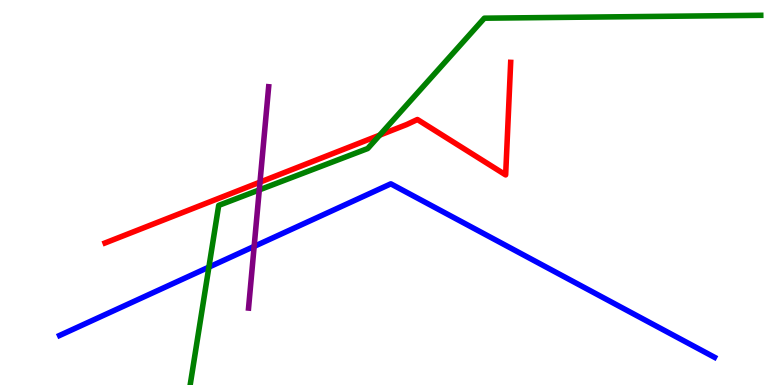[{'lines': ['blue', 'red'], 'intersections': []}, {'lines': ['green', 'red'], 'intersections': [{'x': 4.9, 'y': 6.49}]}, {'lines': ['purple', 'red'], 'intersections': [{'x': 3.35, 'y': 5.27}]}, {'lines': ['blue', 'green'], 'intersections': [{'x': 2.7, 'y': 3.06}]}, {'lines': ['blue', 'purple'], 'intersections': [{'x': 3.28, 'y': 3.6}]}, {'lines': ['green', 'purple'], 'intersections': [{'x': 3.35, 'y': 5.07}]}]